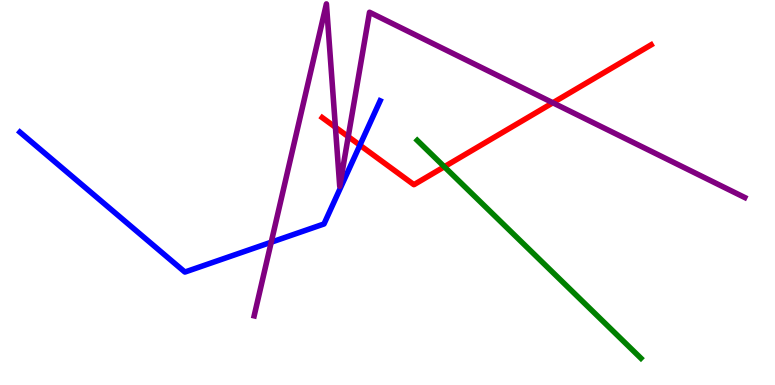[{'lines': ['blue', 'red'], 'intersections': [{'x': 4.64, 'y': 6.23}]}, {'lines': ['green', 'red'], 'intersections': [{'x': 5.73, 'y': 5.67}]}, {'lines': ['purple', 'red'], 'intersections': [{'x': 4.33, 'y': 6.69}, {'x': 4.49, 'y': 6.45}, {'x': 7.13, 'y': 7.33}]}, {'lines': ['blue', 'green'], 'intersections': []}, {'lines': ['blue', 'purple'], 'intersections': [{'x': 3.5, 'y': 3.71}]}, {'lines': ['green', 'purple'], 'intersections': []}]